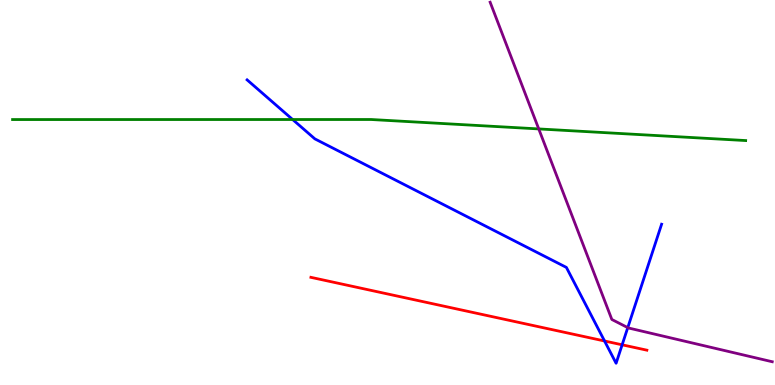[{'lines': ['blue', 'red'], 'intersections': [{'x': 7.8, 'y': 1.14}, {'x': 8.03, 'y': 1.04}]}, {'lines': ['green', 'red'], 'intersections': []}, {'lines': ['purple', 'red'], 'intersections': []}, {'lines': ['blue', 'green'], 'intersections': [{'x': 3.78, 'y': 6.9}]}, {'lines': ['blue', 'purple'], 'intersections': [{'x': 8.1, 'y': 1.49}]}, {'lines': ['green', 'purple'], 'intersections': [{'x': 6.95, 'y': 6.65}]}]